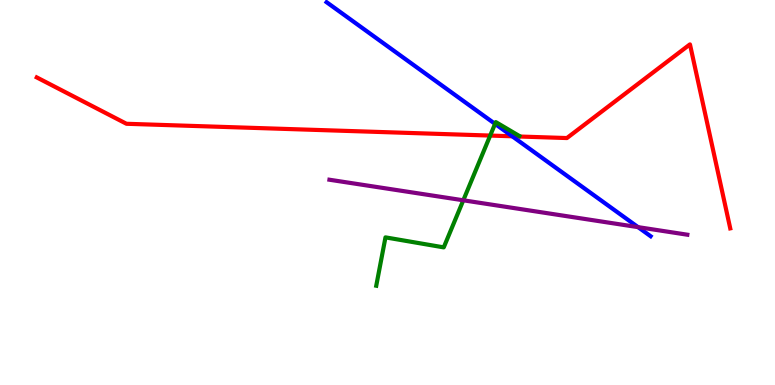[{'lines': ['blue', 'red'], 'intersections': [{'x': 6.61, 'y': 6.46}]}, {'lines': ['green', 'red'], 'intersections': [{'x': 6.33, 'y': 6.48}]}, {'lines': ['purple', 'red'], 'intersections': []}, {'lines': ['blue', 'green'], 'intersections': [{'x': 6.39, 'y': 6.78}]}, {'lines': ['blue', 'purple'], 'intersections': [{'x': 8.23, 'y': 4.1}]}, {'lines': ['green', 'purple'], 'intersections': [{'x': 5.98, 'y': 4.8}]}]